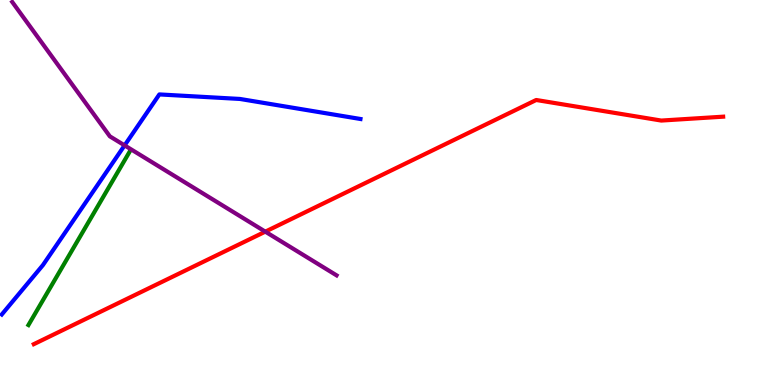[{'lines': ['blue', 'red'], 'intersections': []}, {'lines': ['green', 'red'], 'intersections': []}, {'lines': ['purple', 'red'], 'intersections': [{'x': 3.42, 'y': 3.98}]}, {'lines': ['blue', 'green'], 'intersections': []}, {'lines': ['blue', 'purple'], 'intersections': [{'x': 1.61, 'y': 6.22}]}, {'lines': ['green', 'purple'], 'intersections': []}]